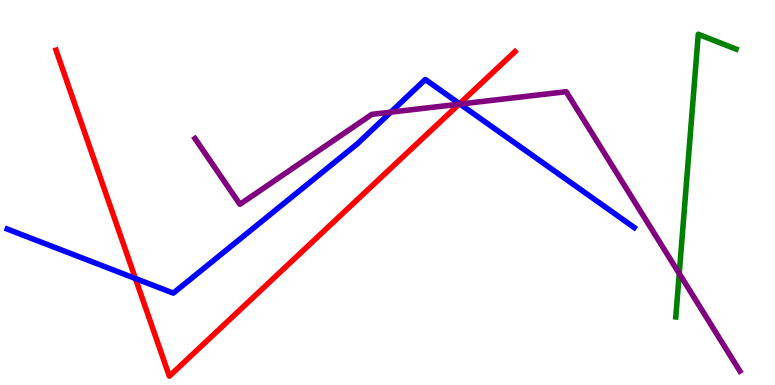[{'lines': ['blue', 'red'], 'intersections': [{'x': 1.75, 'y': 2.77}, {'x': 5.93, 'y': 7.31}]}, {'lines': ['green', 'red'], 'intersections': []}, {'lines': ['purple', 'red'], 'intersections': [{'x': 5.92, 'y': 7.29}]}, {'lines': ['blue', 'green'], 'intersections': []}, {'lines': ['blue', 'purple'], 'intersections': [{'x': 5.04, 'y': 7.09}, {'x': 5.94, 'y': 7.3}]}, {'lines': ['green', 'purple'], 'intersections': [{'x': 8.76, 'y': 2.89}]}]